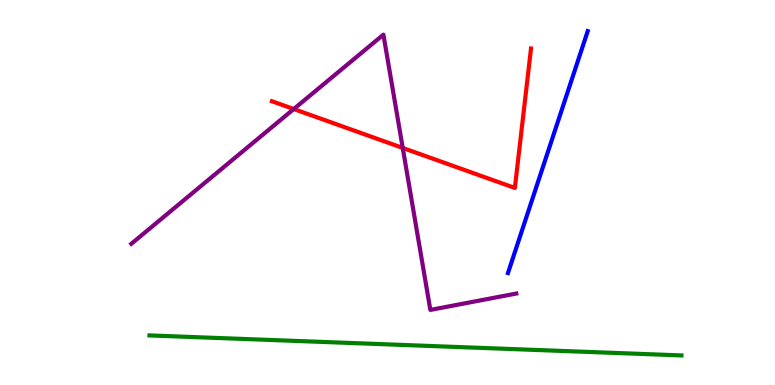[{'lines': ['blue', 'red'], 'intersections': []}, {'lines': ['green', 'red'], 'intersections': []}, {'lines': ['purple', 'red'], 'intersections': [{'x': 3.79, 'y': 7.17}, {'x': 5.2, 'y': 6.16}]}, {'lines': ['blue', 'green'], 'intersections': []}, {'lines': ['blue', 'purple'], 'intersections': []}, {'lines': ['green', 'purple'], 'intersections': []}]